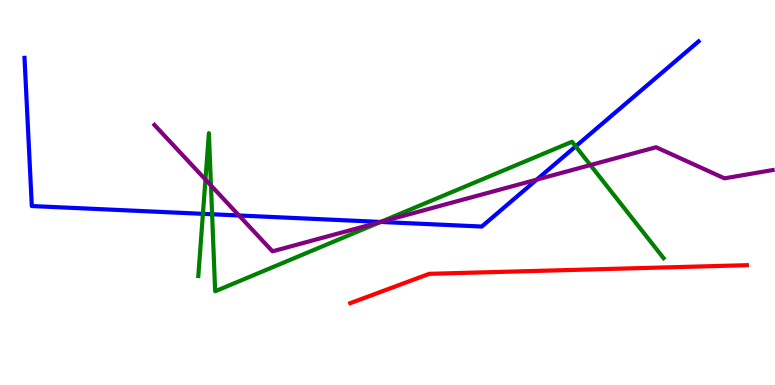[{'lines': ['blue', 'red'], 'intersections': []}, {'lines': ['green', 'red'], 'intersections': []}, {'lines': ['purple', 'red'], 'intersections': []}, {'lines': ['blue', 'green'], 'intersections': [{'x': 2.62, 'y': 4.45}, {'x': 2.74, 'y': 4.43}, {'x': 4.91, 'y': 4.24}, {'x': 7.43, 'y': 6.2}]}, {'lines': ['blue', 'purple'], 'intersections': [{'x': 3.08, 'y': 4.4}, {'x': 4.91, 'y': 4.24}, {'x': 6.93, 'y': 5.33}]}, {'lines': ['green', 'purple'], 'intersections': [{'x': 2.65, 'y': 5.34}, {'x': 2.72, 'y': 5.18}, {'x': 4.91, 'y': 4.23}, {'x': 7.62, 'y': 5.71}]}]